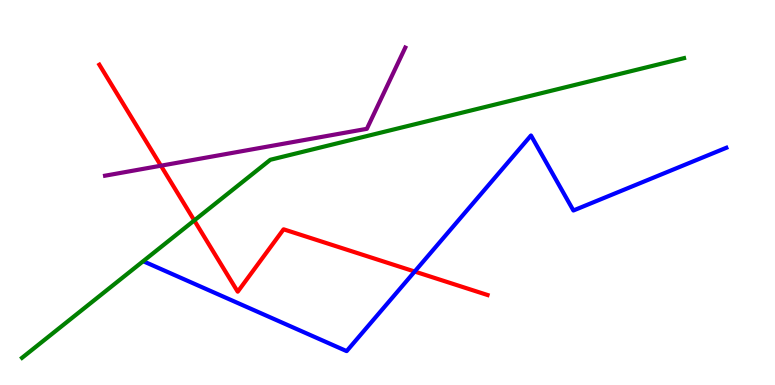[{'lines': ['blue', 'red'], 'intersections': [{'x': 5.35, 'y': 2.95}]}, {'lines': ['green', 'red'], 'intersections': [{'x': 2.51, 'y': 4.27}]}, {'lines': ['purple', 'red'], 'intersections': [{'x': 2.08, 'y': 5.7}]}, {'lines': ['blue', 'green'], 'intersections': []}, {'lines': ['blue', 'purple'], 'intersections': []}, {'lines': ['green', 'purple'], 'intersections': []}]